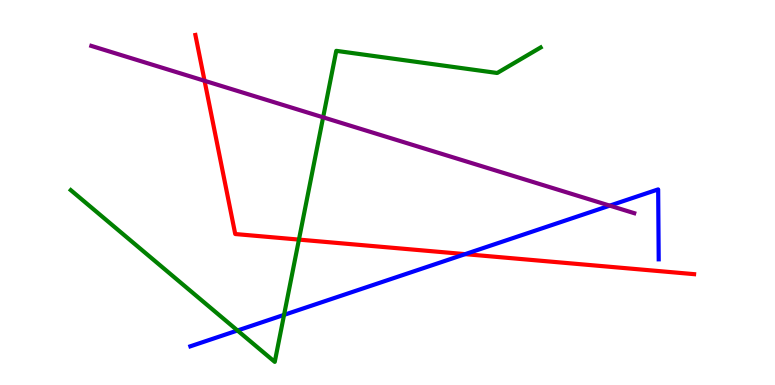[{'lines': ['blue', 'red'], 'intersections': [{'x': 6.0, 'y': 3.4}]}, {'lines': ['green', 'red'], 'intersections': [{'x': 3.86, 'y': 3.78}]}, {'lines': ['purple', 'red'], 'intersections': [{'x': 2.64, 'y': 7.9}]}, {'lines': ['blue', 'green'], 'intersections': [{'x': 3.06, 'y': 1.42}, {'x': 3.67, 'y': 1.82}]}, {'lines': ['blue', 'purple'], 'intersections': [{'x': 7.87, 'y': 4.66}]}, {'lines': ['green', 'purple'], 'intersections': [{'x': 4.17, 'y': 6.95}]}]